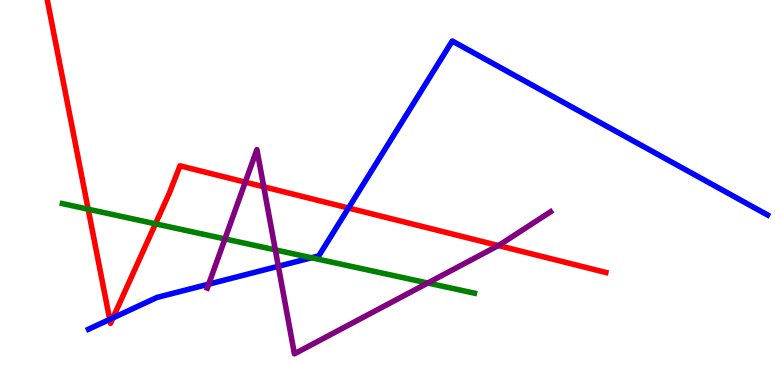[{'lines': ['blue', 'red'], 'intersections': [{'x': 1.42, 'y': 1.7}, {'x': 1.46, 'y': 1.74}, {'x': 4.5, 'y': 4.6}]}, {'lines': ['green', 'red'], 'intersections': [{'x': 1.14, 'y': 4.57}, {'x': 2.01, 'y': 4.19}]}, {'lines': ['purple', 'red'], 'intersections': [{'x': 3.16, 'y': 5.27}, {'x': 3.4, 'y': 5.15}, {'x': 6.43, 'y': 3.62}]}, {'lines': ['blue', 'green'], 'intersections': [{'x': 4.02, 'y': 3.31}]}, {'lines': ['blue', 'purple'], 'intersections': [{'x': 2.69, 'y': 2.62}, {'x': 3.59, 'y': 3.08}]}, {'lines': ['green', 'purple'], 'intersections': [{'x': 2.9, 'y': 3.79}, {'x': 3.55, 'y': 3.51}, {'x': 5.52, 'y': 2.65}]}]